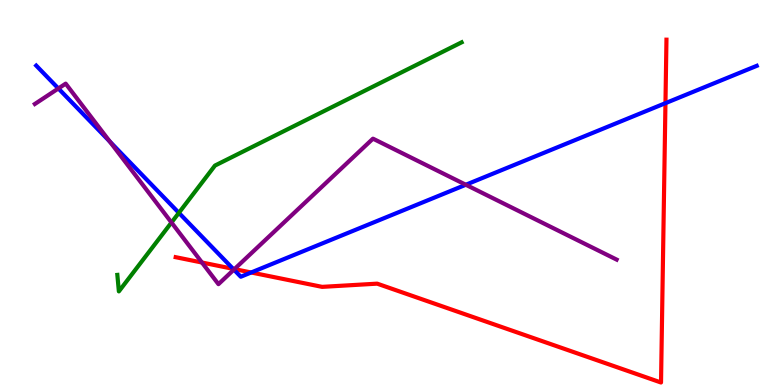[{'lines': ['blue', 'red'], 'intersections': [{'x': 3.01, 'y': 3.02}, {'x': 3.24, 'y': 2.92}, {'x': 8.59, 'y': 7.32}]}, {'lines': ['green', 'red'], 'intersections': []}, {'lines': ['purple', 'red'], 'intersections': [{'x': 2.61, 'y': 3.18}, {'x': 3.03, 'y': 3.01}]}, {'lines': ['blue', 'green'], 'intersections': [{'x': 2.31, 'y': 4.47}]}, {'lines': ['blue', 'purple'], 'intersections': [{'x': 0.753, 'y': 7.7}, {'x': 1.42, 'y': 6.32}, {'x': 3.02, 'y': 3.0}, {'x': 6.01, 'y': 5.2}]}, {'lines': ['green', 'purple'], 'intersections': [{'x': 2.21, 'y': 4.22}]}]